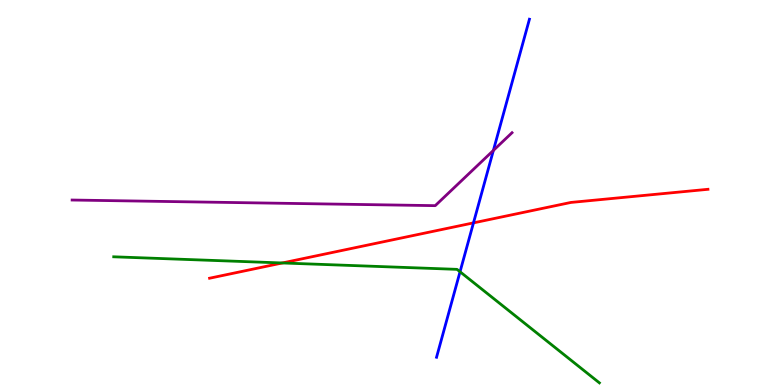[{'lines': ['blue', 'red'], 'intersections': [{'x': 6.11, 'y': 4.21}]}, {'lines': ['green', 'red'], 'intersections': [{'x': 3.64, 'y': 3.17}]}, {'lines': ['purple', 'red'], 'intersections': []}, {'lines': ['blue', 'green'], 'intersections': [{'x': 5.94, 'y': 2.94}]}, {'lines': ['blue', 'purple'], 'intersections': [{'x': 6.37, 'y': 6.09}]}, {'lines': ['green', 'purple'], 'intersections': []}]